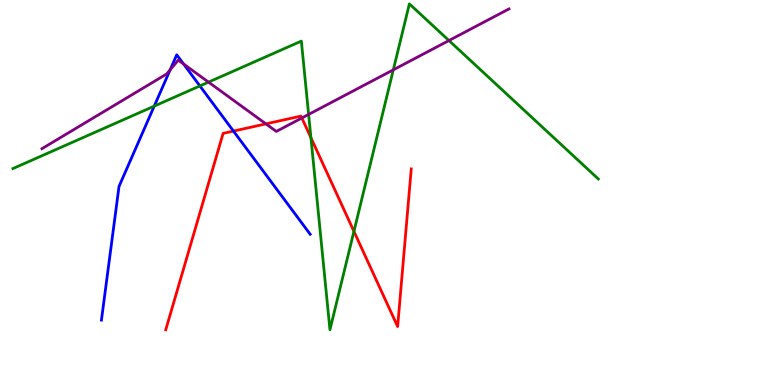[{'lines': ['blue', 'red'], 'intersections': [{'x': 3.01, 'y': 6.6}]}, {'lines': ['green', 'red'], 'intersections': [{'x': 4.01, 'y': 6.42}, {'x': 4.57, 'y': 3.99}]}, {'lines': ['purple', 'red'], 'intersections': [{'x': 3.43, 'y': 6.78}, {'x': 3.9, 'y': 6.94}]}, {'lines': ['blue', 'green'], 'intersections': [{'x': 1.99, 'y': 7.24}, {'x': 2.58, 'y': 7.77}]}, {'lines': ['blue', 'purple'], 'intersections': [{'x': 2.2, 'y': 8.19}, {'x': 2.37, 'y': 8.34}]}, {'lines': ['green', 'purple'], 'intersections': [{'x': 2.69, 'y': 7.87}, {'x': 3.98, 'y': 7.03}, {'x': 5.07, 'y': 8.19}, {'x': 5.79, 'y': 8.95}]}]